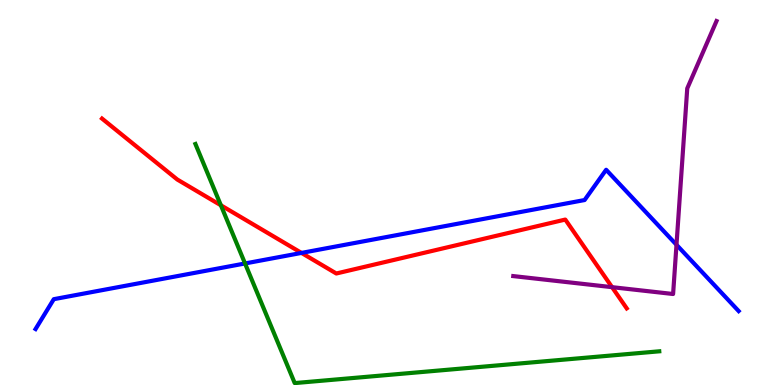[{'lines': ['blue', 'red'], 'intersections': [{'x': 3.89, 'y': 3.43}]}, {'lines': ['green', 'red'], 'intersections': [{'x': 2.85, 'y': 4.67}]}, {'lines': ['purple', 'red'], 'intersections': [{'x': 7.9, 'y': 2.54}]}, {'lines': ['blue', 'green'], 'intersections': [{'x': 3.16, 'y': 3.16}]}, {'lines': ['blue', 'purple'], 'intersections': [{'x': 8.73, 'y': 3.64}]}, {'lines': ['green', 'purple'], 'intersections': []}]